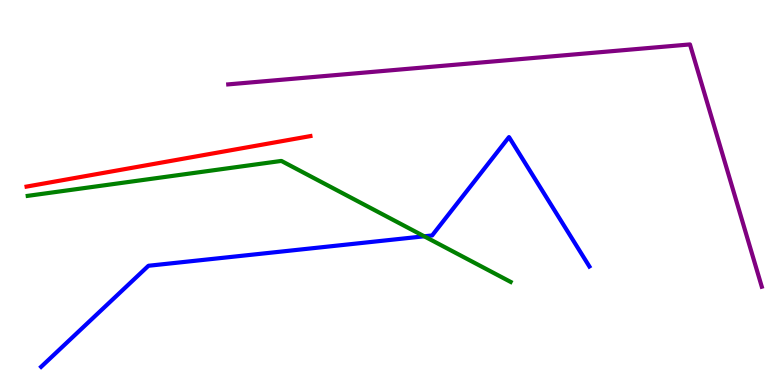[{'lines': ['blue', 'red'], 'intersections': []}, {'lines': ['green', 'red'], 'intersections': []}, {'lines': ['purple', 'red'], 'intersections': []}, {'lines': ['blue', 'green'], 'intersections': [{'x': 5.47, 'y': 3.86}]}, {'lines': ['blue', 'purple'], 'intersections': []}, {'lines': ['green', 'purple'], 'intersections': []}]